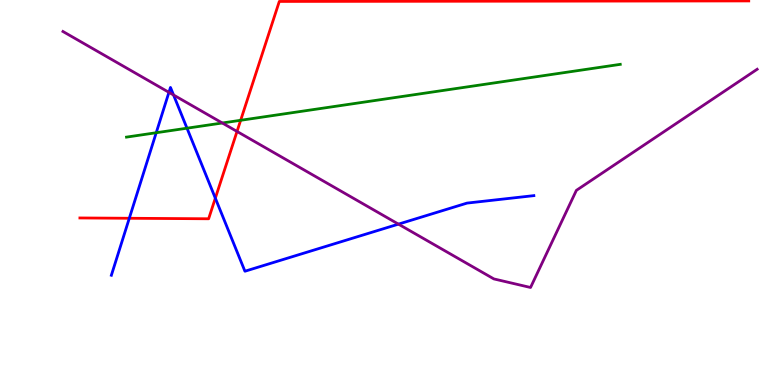[{'lines': ['blue', 'red'], 'intersections': [{'x': 1.67, 'y': 4.33}, {'x': 2.78, 'y': 4.85}]}, {'lines': ['green', 'red'], 'intersections': [{'x': 3.11, 'y': 6.88}]}, {'lines': ['purple', 'red'], 'intersections': [{'x': 3.06, 'y': 6.59}]}, {'lines': ['blue', 'green'], 'intersections': [{'x': 2.02, 'y': 6.55}, {'x': 2.41, 'y': 6.67}]}, {'lines': ['blue', 'purple'], 'intersections': [{'x': 2.18, 'y': 7.6}, {'x': 2.24, 'y': 7.53}, {'x': 5.14, 'y': 4.18}]}, {'lines': ['green', 'purple'], 'intersections': [{'x': 2.87, 'y': 6.81}]}]